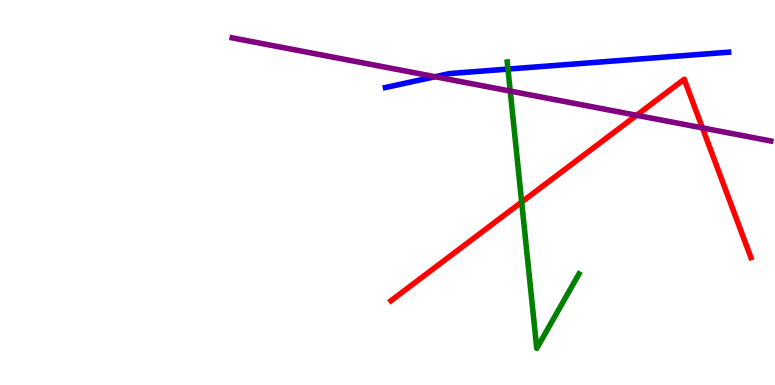[{'lines': ['blue', 'red'], 'intersections': []}, {'lines': ['green', 'red'], 'intersections': [{'x': 6.73, 'y': 4.75}]}, {'lines': ['purple', 'red'], 'intersections': [{'x': 8.21, 'y': 7.01}, {'x': 9.06, 'y': 6.68}]}, {'lines': ['blue', 'green'], 'intersections': [{'x': 6.55, 'y': 8.21}]}, {'lines': ['blue', 'purple'], 'intersections': [{'x': 5.61, 'y': 8.01}]}, {'lines': ['green', 'purple'], 'intersections': [{'x': 6.58, 'y': 7.63}]}]